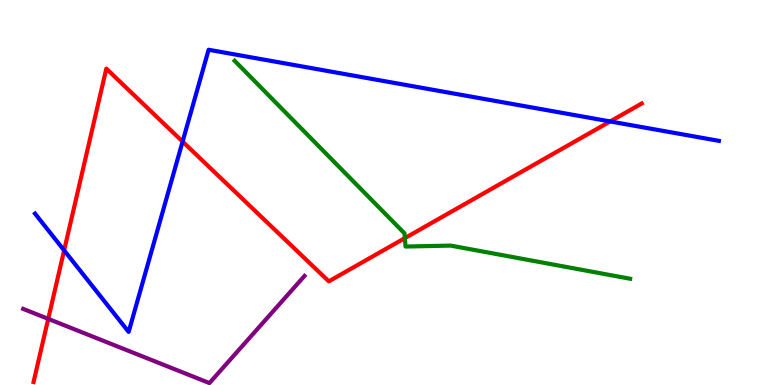[{'lines': ['blue', 'red'], 'intersections': [{'x': 0.827, 'y': 3.5}, {'x': 2.36, 'y': 6.32}, {'x': 7.87, 'y': 6.85}]}, {'lines': ['green', 'red'], 'intersections': [{'x': 5.22, 'y': 3.81}]}, {'lines': ['purple', 'red'], 'intersections': [{'x': 0.622, 'y': 1.72}]}, {'lines': ['blue', 'green'], 'intersections': []}, {'lines': ['blue', 'purple'], 'intersections': []}, {'lines': ['green', 'purple'], 'intersections': []}]